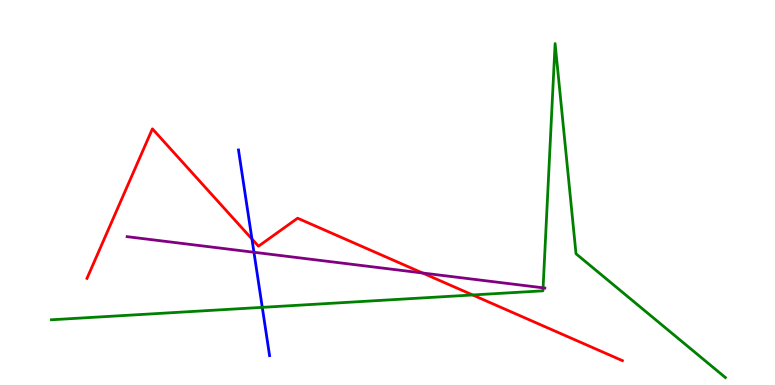[{'lines': ['blue', 'red'], 'intersections': [{'x': 3.25, 'y': 3.79}]}, {'lines': ['green', 'red'], 'intersections': [{'x': 6.1, 'y': 2.34}]}, {'lines': ['purple', 'red'], 'intersections': [{'x': 5.45, 'y': 2.91}]}, {'lines': ['blue', 'green'], 'intersections': [{'x': 3.38, 'y': 2.02}]}, {'lines': ['blue', 'purple'], 'intersections': [{'x': 3.28, 'y': 3.45}]}, {'lines': ['green', 'purple'], 'intersections': [{'x': 7.01, 'y': 2.52}]}]